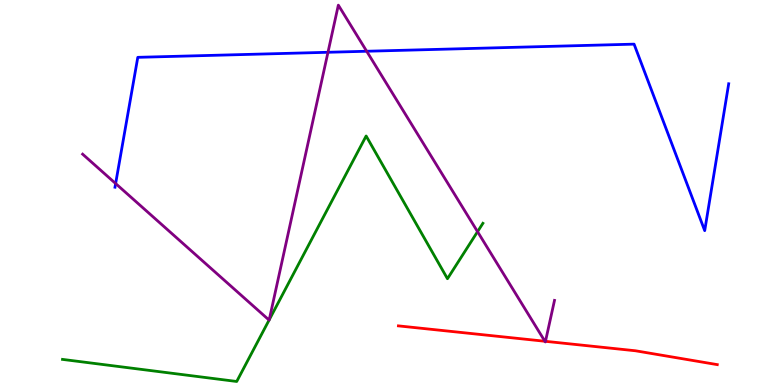[{'lines': ['blue', 'red'], 'intersections': []}, {'lines': ['green', 'red'], 'intersections': []}, {'lines': ['purple', 'red'], 'intersections': [{'x': 7.03, 'y': 1.14}, {'x': 7.04, 'y': 1.13}]}, {'lines': ['blue', 'green'], 'intersections': []}, {'lines': ['blue', 'purple'], 'intersections': [{'x': 1.49, 'y': 5.23}, {'x': 4.23, 'y': 8.64}, {'x': 4.73, 'y': 8.67}]}, {'lines': ['green', 'purple'], 'intersections': [{'x': 3.47, 'y': 1.69}, {'x': 3.47, 'y': 1.69}, {'x': 6.16, 'y': 3.98}]}]